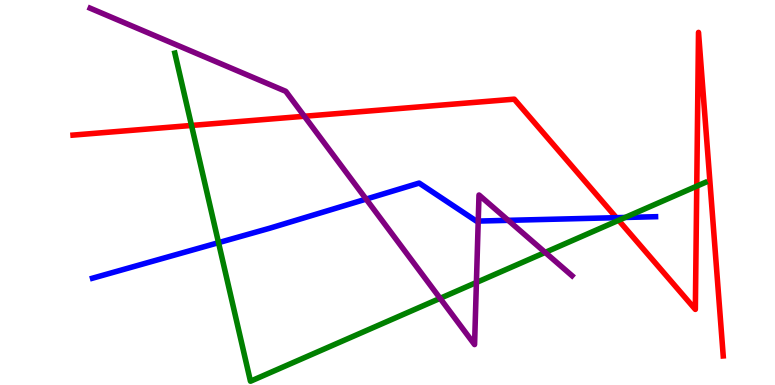[{'lines': ['blue', 'red'], 'intersections': [{'x': 7.95, 'y': 4.35}]}, {'lines': ['green', 'red'], 'intersections': [{'x': 2.47, 'y': 6.74}, {'x': 7.98, 'y': 4.28}, {'x': 8.99, 'y': 5.16}]}, {'lines': ['purple', 'red'], 'intersections': [{'x': 3.93, 'y': 6.98}]}, {'lines': ['blue', 'green'], 'intersections': [{'x': 2.82, 'y': 3.7}, {'x': 8.07, 'y': 4.35}]}, {'lines': ['blue', 'purple'], 'intersections': [{'x': 4.72, 'y': 4.83}, {'x': 6.17, 'y': 4.26}, {'x': 6.56, 'y': 4.28}]}, {'lines': ['green', 'purple'], 'intersections': [{'x': 5.68, 'y': 2.25}, {'x': 6.15, 'y': 2.66}, {'x': 7.03, 'y': 3.44}]}]